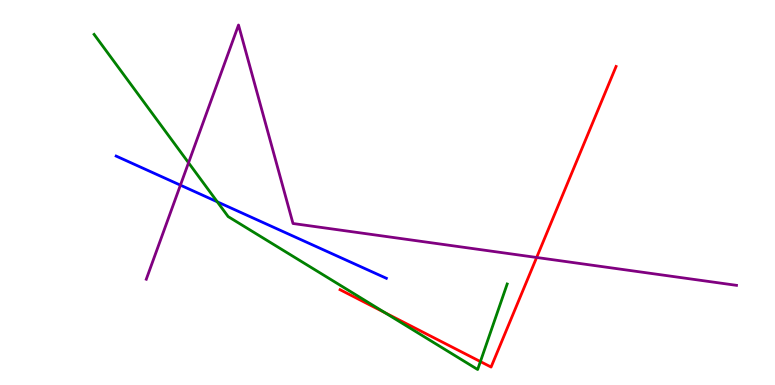[{'lines': ['blue', 'red'], 'intersections': []}, {'lines': ['green', 'red'], 'intersections': [{'x': 4.97, 'y': 1.88}, {'x': 6.2, 'y': 0.608}]}, {'lines': ['purple', 'red'], 'intersections': [{'x': 6.92, 'y': 3.31}]}, {'lines': ['blue', 'green'], 'intersections': [{'x': 2.8, 'y': 4.76}]}, {'lines': ['blue', 'purple'], 'intersections': [{'x': 2.33, 'y': 5.19}]}, {'lines': ['green', 'purple'], 'intersections': [{'x': 2.43, 'y': 5.77}]}]